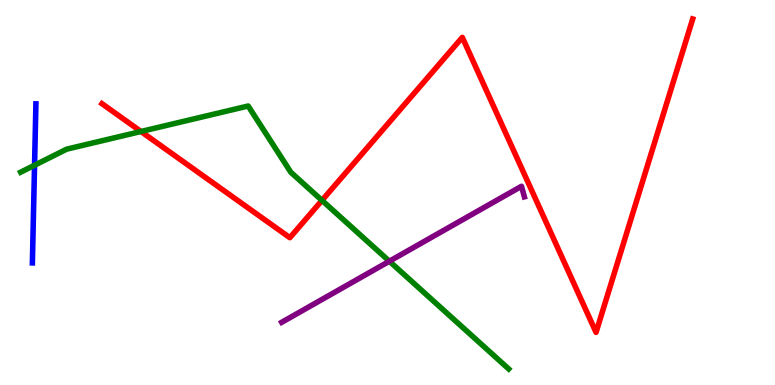[{'lines': ['blue', 'red'], 'intersections': []}, {'lines': ['green', 'red'], 'intersections': [{'x': 1.82, 'y': 6.58}, {'x': 4.15, 'y': 4.79}]}, {'lines': ['purple', 'red'], 'intersections': []}, {'lines': ['blue', 'green'], 'intersections': [{'x': 0.446, 'y': 5.71}]}, {'lines': ['blue', 'purple'], 'intersections': []}, {'lines': ['green', 'purple'], 'intersections': [{'x': 5.02, 'y': 3.21}]}]